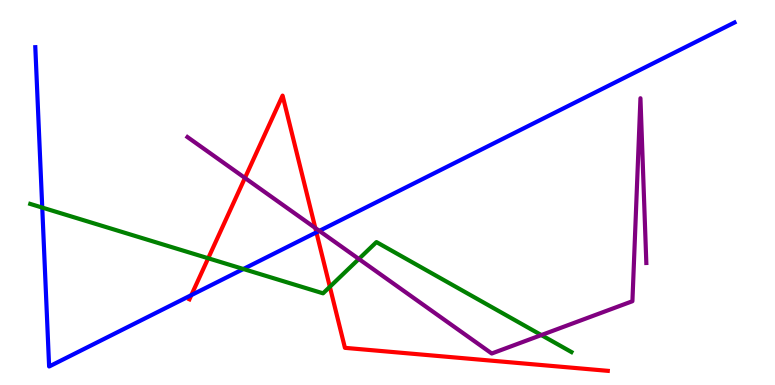[{'lines': ['blue', 'red'], 'intersections': [{'x': 2.47, 'y': 2.33}, {'x': 4.08, 'y': 3.96}]}, {'lines': ['green', 'red'], 'intersections': [{'x': 2.69, 'y': 3.29}, {'x': 4.26, 'y': 2.55}]}, {'lines': ['purple', 'red'], 'intersections': [{'x': 3.16, 'y': 5.38}, {'x': 4.07, 'y': 4.08}]}, {'lines': ['blue', 'green'], 'intersections': [{'x': 0.545, 'y': 4.61}, {'x': 3.14, 'y': 3.01}]}, {'lines': ['blue', 'purple'], 'intersections': [{'x': 4.12, 'y': 4.0}]}, {'lines': ['green', 'purple'], 'intersections': [{'x': 4.63, 'y': 3.27}, {'x': 6.98, 'y': 1.3}]}]